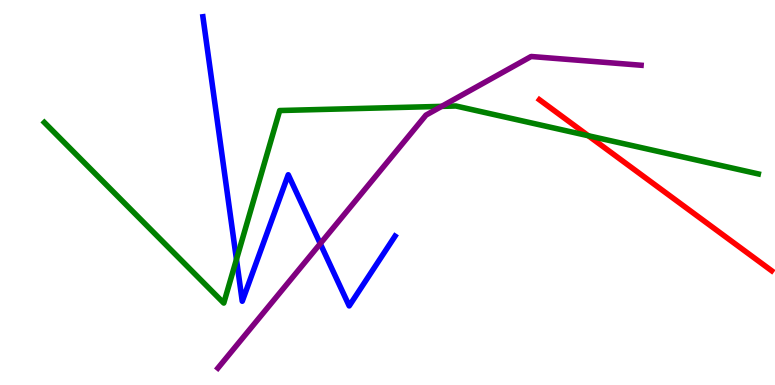[{'lines': ['blue', 'red'], 'intersections': []}, {'lines': ['green', 'red'], 'intersections': [{'x': 7.59, 'y': 6.47}]}, {'lines': ['purple', 'red'], 'intersections': []}, {'lines': ['blue', 'green'], 'intersections': [{'x': 3.05, 'y': 3.26}]}, {'lines': ['blue', 'purple'], 'intersections': [{'x': 4.13, 'y': 3.67}]}, {'lines': ['green', 'purple'], 'intersections': [{'x': 5.7, 'y': 7.24}]}]